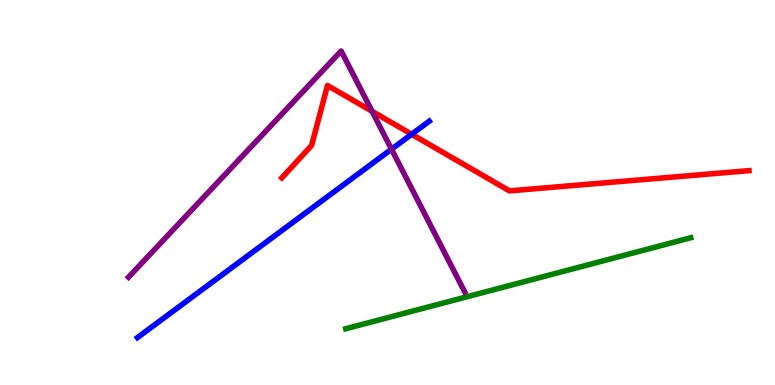[{'lines': ['blue', 'red'], 'intersections': [{'x': 5.31, 'y': 6.51}]}, {'lines': ['green', 'red'], 'intersections': []}, {'lines': ['purple', 'red'], 'intersections': [{'x': 4.8, 'y': 7.11}]}, {'lines': ['blue', 'green'], 'intersections': []}, {'lines': ['blue', 'purple'], 'intersections': [{'x': 5.05, 'y': 6.12}]}, {'lines': ['green', 'purple'], 'intersections': []}]